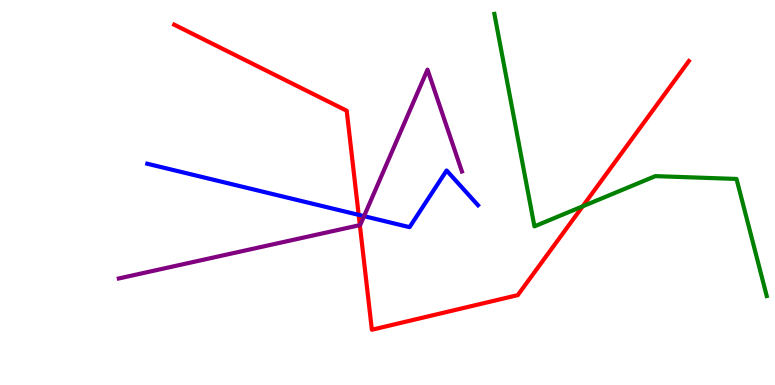[{'lines': ['blue', 'red'], 'intersections': [{'x': 4.63, 'y': 4.42}]}, {'lines': ['green', 'red'], 'intersections': [{'x': 7.52, 'y': 4.64}]}, {'lines': ['purple', 'red'], 'intersections': [{'x': 4.64, 'y': 4.15}]}, {'lines': ['blue', 'green'], 'intersections': []}, {'lines': ['blue', 'purple'], 'intersections': [{'x': 4.7, 'y': 4.39}]}, {'lines': ['green', 'purple'], 'intersections': []}]